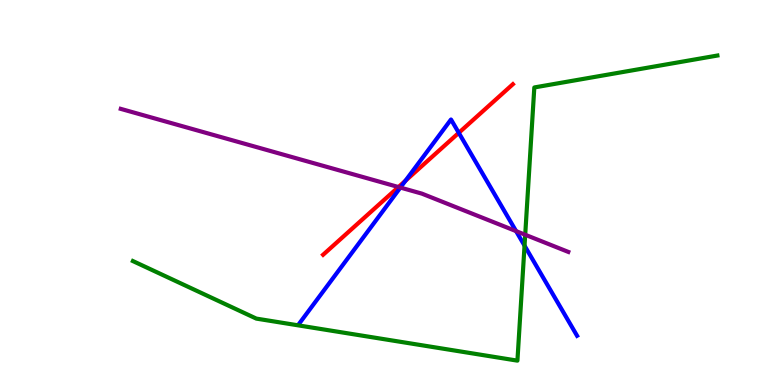[{'lines': ['blue', 'red'], 'intersections': [{'x': 5.23, 'y': 5.3}, {'x': 5.92, 'y': 6.55}]}, {'lines': ['green', 'red'], 'intersections': []}, {'lines': ['purple', 'red'], 'intersections': [{'x': 5.14, 'y': 5.14}]}, {'lines': ['blue', 'green'], 'intersections': [{'x': 6.77, 'y': 3.62}]}, {'lines': ['blue', 'purple'], 'intersections': [{'x': 5.17, 'y': 5.13}, {'x': 6.66, 'y': 4.0}]}, {'lines': ['green', 'purple'], 'intersections': [{'x': 6.78, 'y': 3.9}]}]